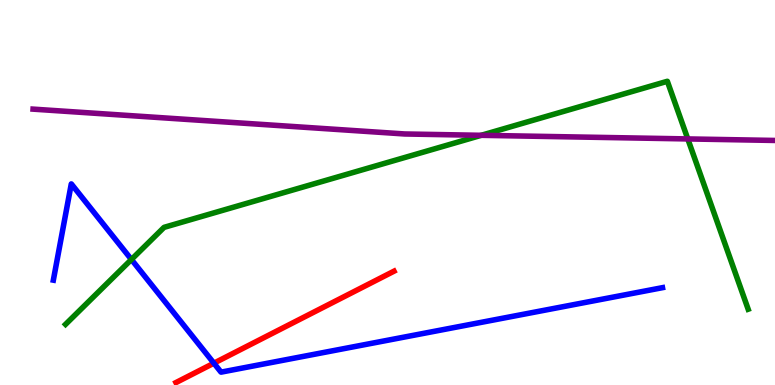[{'lines': ['blue', 'red'], 'intersections': [{'x': 2.76, 'y': 0.567}]}, {'lines': ['green', 'red'], 'intersections': []}, {'lines': ['purple', 'red'], 'intersections': []}, {'lines': ['blue', 'green'], 'intersections': [{'x': 1.7, 'y': 3.26}]}, {'lines': ['blue', 'purple'], 'intersections': []}, {'lines': ['green', 'purple'], 'intersections': [{'x': 6.21, 'y': 6.49}, {'x': 8.87, 'y': 6.39}]}]